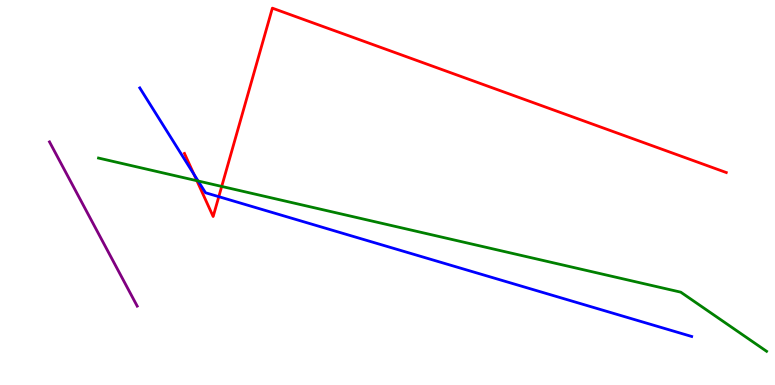[{'lines': ['blue', 'red'], 'intersections': [{'x': 2.5, 'y': 5.47}, {'x': 2.82, 'y': 4.89}]}, {'lines': ['green', 'red'], 'intersections': [{'x': 2.54, 'y': 5.31}, {'x': 2.86, 'y': 5.16}]}, {'lines': ['purple', 'red'], 'intersections': []}, {'lines': ['blue', 'green'], 'intersections': [{'x': 2.56, 'y': 5.3}]}, {'lines': ['blue', 'purple'], 'intersections': []}, {'lines': ['green', 'purple'], 'intersections': []}]